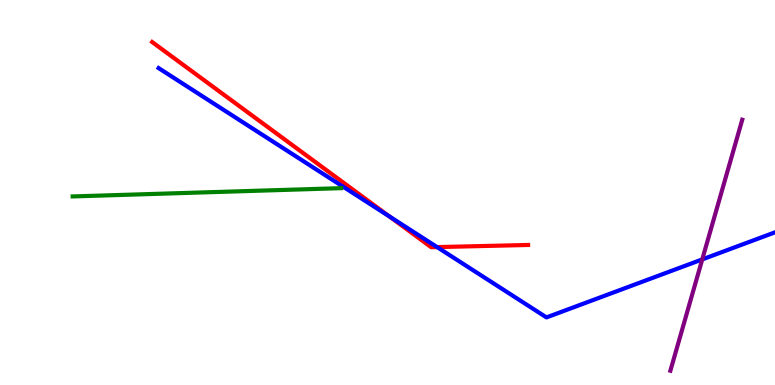[{'lines': ['blue', 'red'], 'intersections': [{'x': 5.02, 'y': 4.38}, {'x': 5.64, 'y': 3.58}]}, {'lines': ['green', 'red'], 'intersections': []}, {'lines': ['purple', 'red'], 'intersections': []}, {'lines': ['blue', 'green'], 'intersections': []}, {'lines': ['blue', 'purple'], 'intersections': [{'x': 9.06, 'y': 3.26}]}, {'lines': ['green', 'purple'], 'intersections': []}]